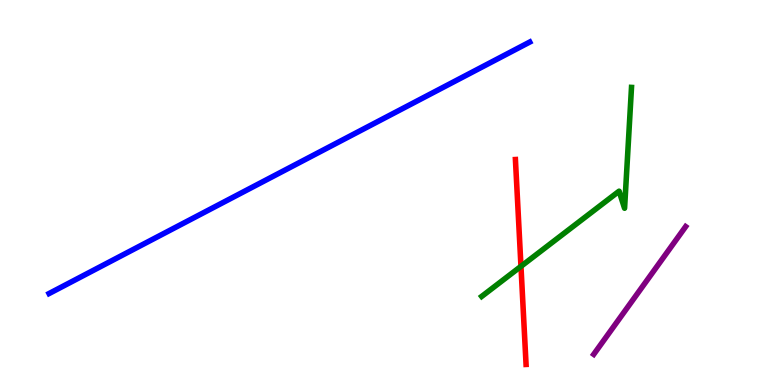[{'lines': ['blue', 'red'], 'intersections': []}, {'lines': ['green', 'red'], 'intersections': [{'x': 6.72, 'y': 3.08}]}, {'lines': ['purple', 'red'], 'intersections': []}, {'lines': ['blue', 'green'], 'intersections': []}, {'lines': ['blue', 'purple'], 'intersections': []}, {'lines': ['green', 'purple'], 'intersections': []}]